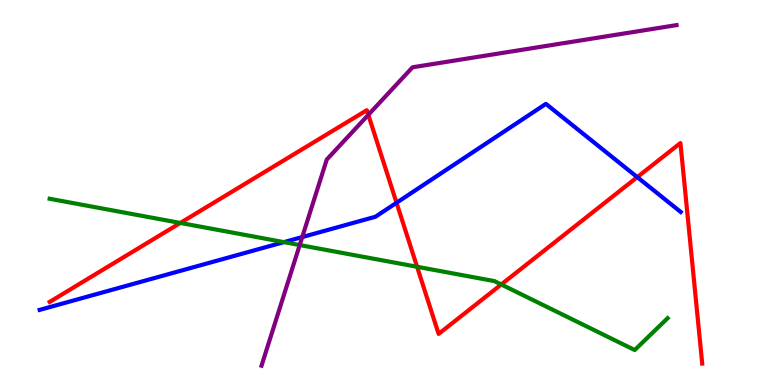[{'lines': ['blue', 'red'], 'intersections': [{'x': 5.12, 'y': 4.73}, {'x': 8.22, 'y': 5.4}]}, {'lines': ['green', 'red'], 'intersections': [{'x': 2.33, 'y': 4.21}, {'x': 5.38, 'y': 3.07}, {'x': 6.47, 'y': 2.61}]}, {'lines': ['purple', 'red'], 'intersections': [{'x': 4.75, 'y': 7.02}]}, {'lines': ['blue', 'green'], 'intersections': [{'x': 3.66, 'y': 3.71}]}, {'lines': ['blue', 'purple'], 'intersections': [{'x': 3.9, 'y': 3.84}]}, {'lines': ['green', 'purple'], 'intersections': [{'x': 3.87, 'y': 3.64}]}]